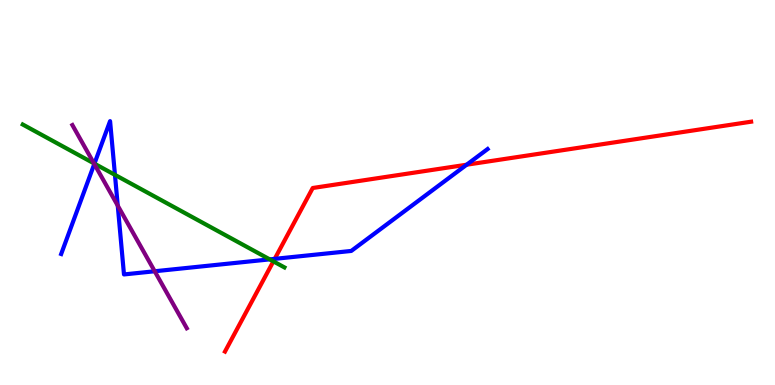[{'lines': ['blue', 'red'], 'intersections': [{'x': 3.54, 'y': 3.28}, {'x': 6.02, 'y': 5.72}]}, {'lines': ['green', 'red'], 'intersections': [{'x': 3.53, 'y': 3.21}]}, {'lines': ['purple', 'red'], 'intersections': []}, {'lines': ['blue', 'green'], 'intersections': [{'x': 1.22, 'y': 5.75}, {'x': 1.48, 'y': 5.46}, {'x': 3.48, 'y': 3.26}]}, {'lines': ['blue', 'purple'], 'intersections': [{'x': 1.22, 'y': 5.74}, {'x': 1.52, 'y': 4.66}, {'x': 2.0, 'y': 2.95}]}, {'lines': ['green', 'purple'], 'intersections': [{'x': 1.21, 'y': 5.76}]}]